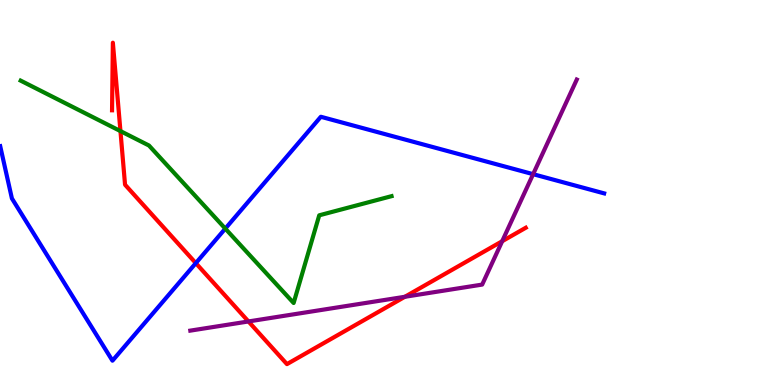[{'lines': ['blue', 'red'], 'intersections': [{'x': 2.53, 'y': 3.17}]}, {'lines': ['green', 'red'], 'intersections': [{'x': 1.55, 'y': 6.6}]}, {'lines': ['purple', 'red'], 'intersections': [{'x': 3.21, 'y': 1.65}, {'x': 5.22, 'y': 2.29}, {'x': 6.48, 'y': 3.73}]}, {'lines': ['blue', 'green'], 'intersections': [{'x': 2.91, 'y': 4.06}]}, {'lines': ['blue', 'purple'], 'intersections': [{'x': 6.88, 'y': 5.48}]}, {'lines': ['green', 'purple'], 'intersections': []}]